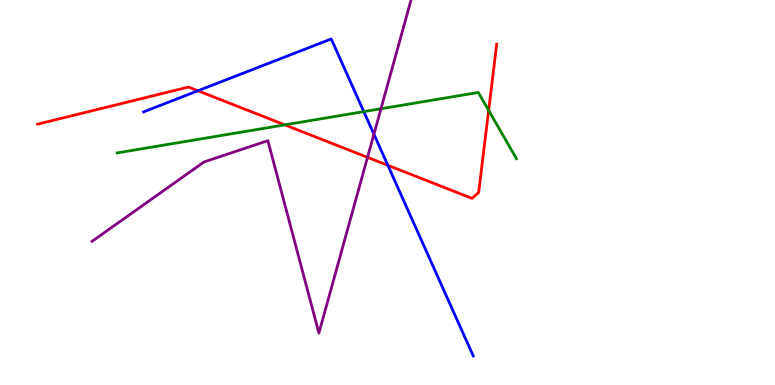[{'lines': ['blue', 'red'], 'intersections': [{'x': 2.55, 'y': 7.64}, {'x': 5.0, 'y': 5.71}]}, {'lines': ['green', 'red'], 'intersections': [{'x': 3.67, 'y': 6.76}, {'x': 6.31, 'y': 7.13}]}, {'lines': ['purple', 'red'], 'intersections': [{'x': 4.74, 'y': 5.91}]}, {'lines': ['blue', 'green'], 'intersections': [{'x': 4.69, 'y': 7.1}]}, {'lines': ['blue', 'purple'], 'intersections': [{'x': 4.82, 'y': 6.51}]}, {'lines': ['green', 'purple'], 'intersections': [{'x': 4.92, 'y': 7.18}]}]